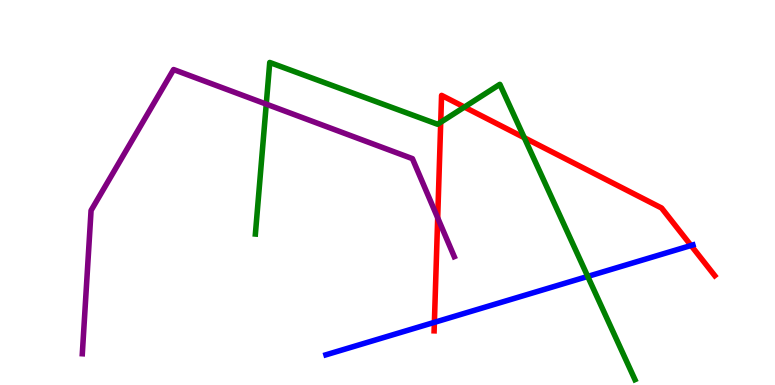[{'lines': ['blue', 'red'], 'intersections': [{'x': 5.6, 'y': 1.63}, {'x': 8.92, 'y': 3.62}]}, {'lines': ['green', 'red'], 'intersections': [{'x': 5.69, 'y': 6.83}, {'x': 5.99, 'y': 7.22}, {'x': 6.77, 'y': 6.42}]}, {'lines': ['purple', 'red'], 'intersections': [{'x': 5.65, 'y': 4.34}]}, {'lines': ['blue', 'green'], 'intersections': [{'x': 7.58, 'y': 2.82}]}, {'lines': ['blue', 'purple'], 'intersections': []}, {'lines': ['green', 'purple'], 'intersections': [{'x': 3.44, 'y': 7.3}]}]